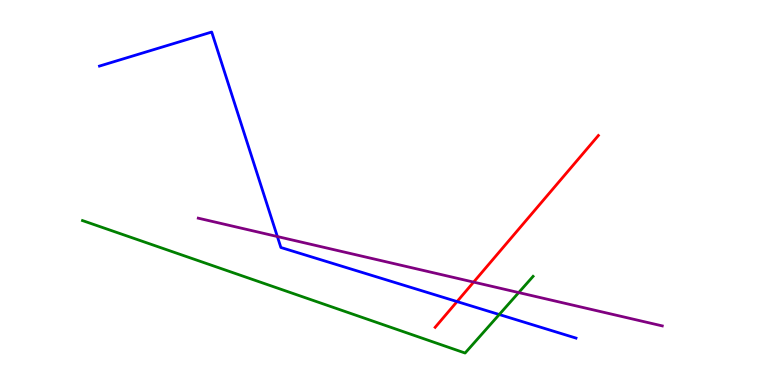[{'lines': ['blue', 'red'], 'intersections': [{'x': 5.9, 'y': 2.17}]}, {'lines': ['green', 'red'], 'intersections': []}, {'lines': ['purple', 'red'], 'intersections': [{'x': 6.11, 'y': 2.67}]}, {'lines': ['blue', 'green'], 'intersections': [{'x': 6.44, 'y': 1.83}]}, {'lines': ['blue', 'purple'], 'intersections': [{'x': 3.58, 'y': 3.86}]}, {'lines': ['green', 'purple'], 'intersections': [{'x': 6.69, 'y': 2.4}]}]